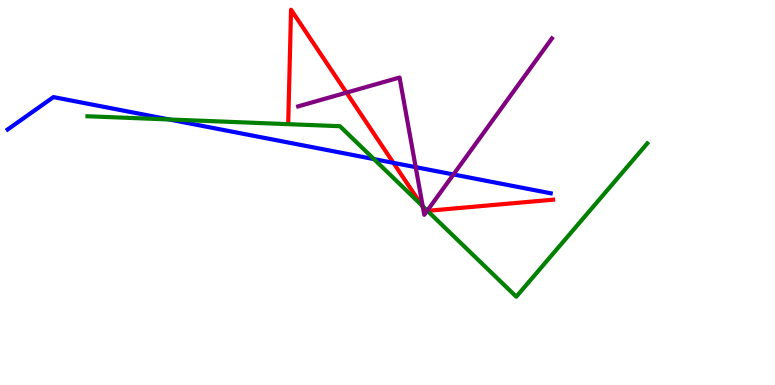[{'lines': ['blue', 'red'], 'intersections': [{'x': 5.08, 'y': 5.77}]}, {'lines': ['green', 'red'], 'intersections': [{'x': 5.44, 'y': 4.66}, {'x': 5.52, 'y': 4.52}]}, {'lines': ['purple', 'red'], 'intersections': [{'x': 4.47, 'y': 7.59}, {'x': 5.46, 'y': 4.63}, {'x': 5.51, 'y': 4.52}]}, {'lines': ['blue', 'green'], 'intersections': [{'x': 2.18, 'y': 6.9}, {'x': 4.83, 'y': 5.87}]}, {'lines': ['blue', 'purple'], 'intersections': [{'x': 5.36, 'y': 5.66}, {'x': 5.85, 'y': 5.47}]}, {'lines': ['green', 'purple'], 'intersections': [{'x': 5.45, 'y': 4.64}, {'x': 5.51, 'y': 4.53}]}]